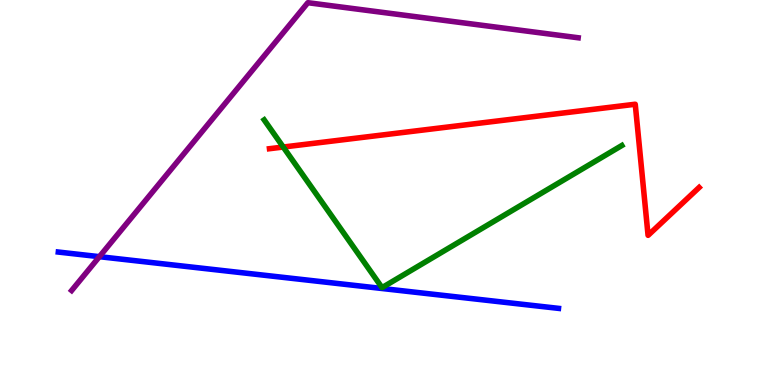[{'lines': ['blue', 'red'], 'intersections': []}, {'lines': ['green', 'red'], 'intersections': [{'x': 3.65, 'y': 6.18}]}, {'lines': ['purple', 'red'], 'intersections': []}, {'lines': ['blue', 'green'], 'intersections': []}, {'lines': ['blue', 'purple'], 'intersections': [{'x': 1.28, 'y': 3.33}]}, {'lines': ['green', 'purple'], 'intersections': []}]